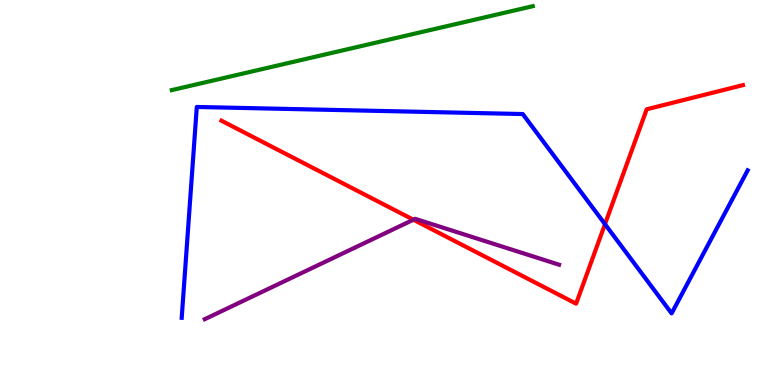[{'lines': ['blue', 'red'], 'intersections': [{'x': 7.81, 'y': 4.18}]}, {'lines': ['green', 'red'], 'intersections': []}, {'lines': ['purple', 'red'], 'intersections': [{'x': 5.33, 'y': 4.29}]}, {'lines': ['blue', 'green'], 'intersections': []}, {'lines': ['blue', 'purple'], 'intersections': []}, {'lines': ['green', 'purple'], 'intersections': []}]